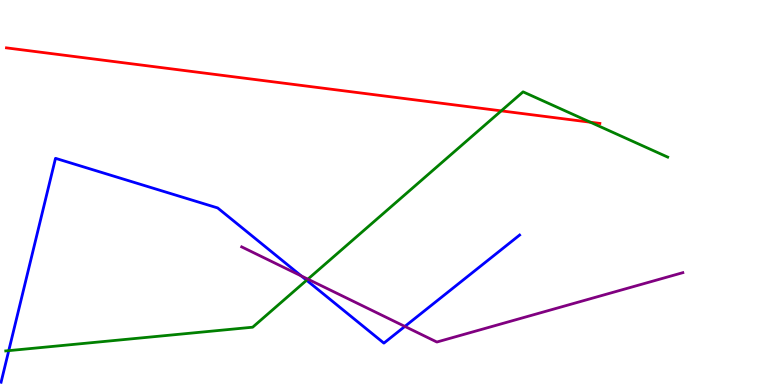[{'lines': ['blue', 'red'], 'intersections': []}, {'lines': ['green', 'red'], 'intersections': [{'x': 6.47, 'y': 7.12}, {'x': 7.62, 'y': 6.83}]}, {'lines': ['purple', 'red'], 'intersections': []}, {'lines': ['blue', 'green'], 'intersections': [{'x': 0.113, 'y': 0.893}, {'x': 3.96, 'y': 2.72}]}, {'lines': ['blue', 'purple'], 'intersections': [{'x': 3.89, 'y': 2.83}, {'x': 5.22, 'y': 1.52}]}, {'lines': ['green', 'purple'], 'intersections': [{'x': 3.97, 'y': 2.75}]}]